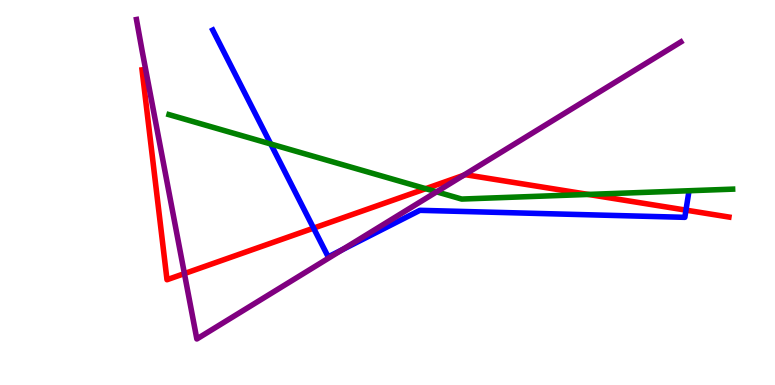[{'lines': ['blue', 'red'], 'intersections': [{'x': 4.05, 'y': 4.07}, {'x': 8.85, 'y': 4.54}]}, {'lines': ['green', 'red'], 'intersections': [{'x': 5.49, 'y': 5.1}, {'x': 7.59, 'y': 4.95}]}, {'lines': ['purple', 'red'], 'intersections': [{'x': 2.38, 'y': 2.89}, {'x': 5.98, 'y': 5.44}]}, {'lines': ['blue', 'green'], 'intersections': [{'x': 3.49, 'y': 6.26}]}, {'lines': ['blue', 'purple'], 'intersections': [{'x': 4.42, 'y': 3.51}]}, {'lines': ['green', 'purple'], 'intersections': [{'x': 5.63, 'y': 5.02}]}]